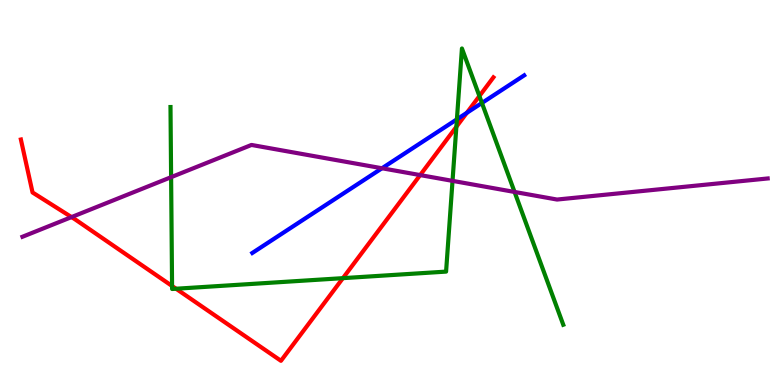[{'lines': ['blue', 'red'], 'intersections': [{'x': 6.02, 'y': 7.07}]}, {'lines': ['green', 'red'], 'intersections': [{'x': 2.22, 'y': 2.57}, {'x': 2.27, 'y': 2.5}, {'x': 4.42, 'y': 2.78}, {'x': 5.89, 'y': 6.71}, {'x': 6.19, 'y': 7.5}]}, {'lines': ['purple', 'red'], 'intersections': [{'x': 0.923, 'y': 4.36}, {'x': 5.42, 'y': 5.45}]}, {'lines': ['blue', 'green'], 'intersections': [{'x': 5.9, 'y': 6.9}, {'x': 6.22, 'y': 7.33}]}, {'lines': ['blue', 'purple'], 'intersections': [{'x': 4.93, 'y': 5.63}]}, {'lines': ['green', 'purple'], 'intersections': [{'x': 2.21, 'y': 5.4}, {'x': 5.84, 'y': 5.3}, {'x': 6.64, 'y': 5.01}]}]